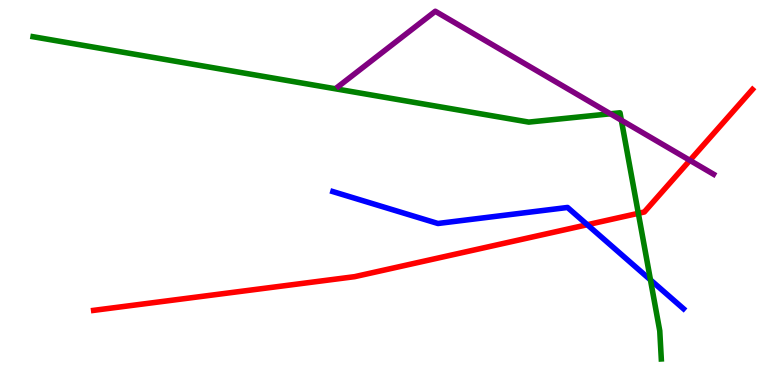[{'lines': ['blue', 'red'], 'intersections': [{'x': 7.58, 'y': 4.16}]}, {'lines': ['green', 'red'], 'intersections': [{'x': 8.24, 'y': 4.46}]}, {'lines': ['purple', 'red'], 'intersections': [{'x': 8.9, 'y': 5.83}]}, {'lines': ['blue', 'green'], 'intersections': [{'x': 8.39, 'y': 2.73}]}, {'lines': ['blue', 'purple'], 'intersections': []}, {'lines': ['green', 'purple'], 'intersections': [{'x': 7.88, 'y': 7.04}, {'x': 8.02, 'y': 6.88}]}]